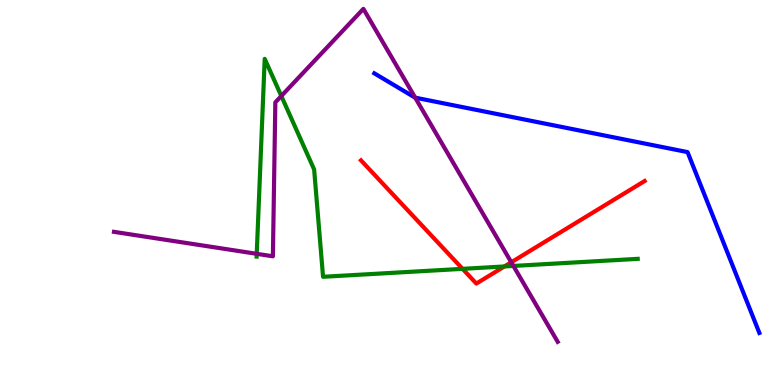[{'lines': ['blue', 'red'], 'intersections': []}, {'lines': ['green', 'red'], 'intersections': [{'x': 5.97, 'y': 3.02}, {'x': 6.51, 'y': 3.08}]}, {'lines': ['purple', 'red'], 'intersections': [{'x': 6.6, 'y': 3.19}]}, {'lines': ['blue', 'green'], 'intersections': []}, {'lines': ['blue', 'purple'], 'intersections': [{'x': 5.36, 'y': 7.46}]}, {'lines': ['green', 'purple'], 'intersections': [{'x': 3.31, 'y': 3.41}, {'x': 3.63, 'y': 7.51}, {'x': 6.62, 'y': 3.09}]}]